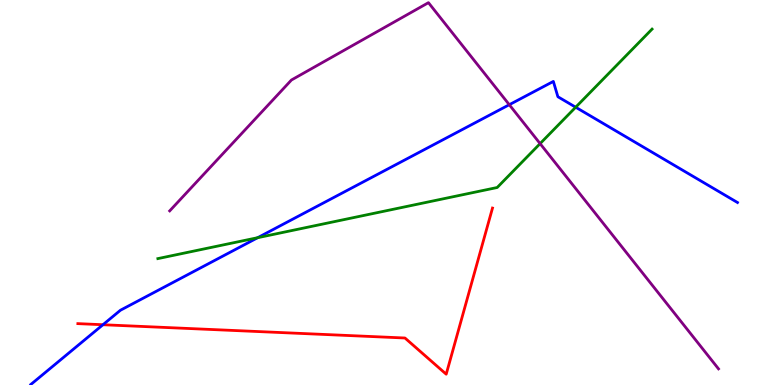[{'lines': ['blue', 'red'], 'intersections': [{'x': 1.33, 'y': 1.57}]}, {'lines': ['green', 'red'], 'intersections': []}, {'lines': ['purple', 'red'], 'intersections': []}, {'lines': ['blue', 'green'], 'intersections': [{'x': 3.33, 'y': 3.83}, {'x': 7.43, 'y': 7.21}]}, {'lines': ['blue', 'purple'], 'intersections': [{'x': 6.57, 'y': 7.28}]}, {'lines': ['green', 'purple'], 'intersections': [{'x': 6.97, 'y': 6.27}]}]